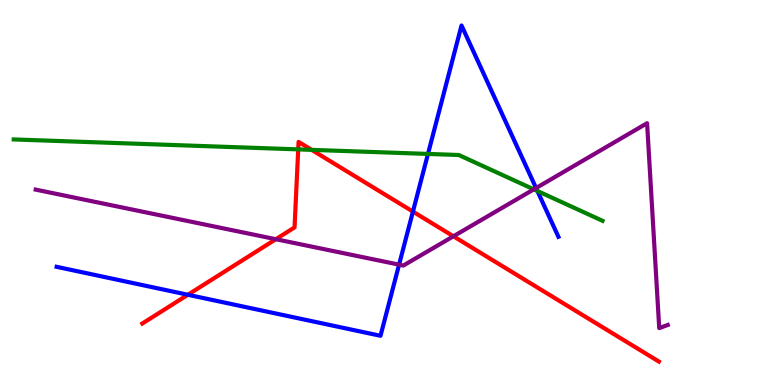[{'lines': ['blue', 'red'], 'intersections': [{'x': 2.42, 'y': 2.34}, {'x': 5.33, 'y': 4.5}]}, {'lines': ['green', 'red'], 'intersections': [{'x': 3.85, 'y': 6.12}, {'x': 4.02, 'y': 6.11}]}, {'lines': ['purple', 'red'], 'intersections': [{'x': 3.56, 'y': 3.79}, {'x': 5.85, 'y': 3.86}]}, {'lines': ['blue', 'green'], 'intersections': [{'x': 5.52, 'y': 6.0}, {'x': 6.93, 'y': 5.04}]}, {'lines': ['blue', 'purple'], 'intersections': [{'x': 5.15, 'y': 3.13}, {'x': 6.92, 'y': 5.12}]}, {'lines': ['green', 'purple'], 'intersections': [{'x': 6.89, 'y': 5.08}]}]